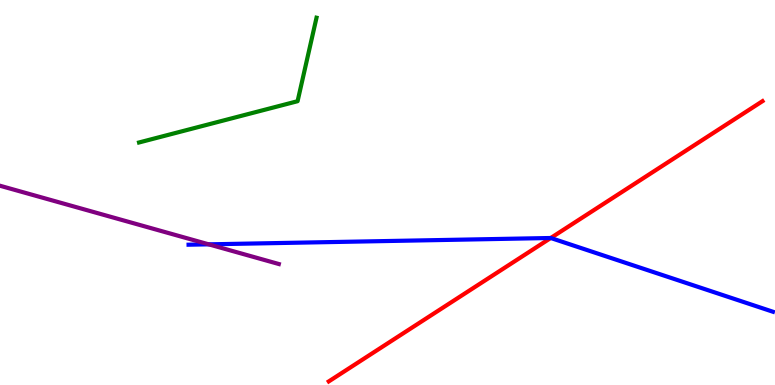[{'lines': ['blue', 'red'], 'intersections': [{'x': 7.11, 'y': 3.82}]}, {'lines': ['green', 'red'], 'intersections': []}, {'lines': ['purple', 'red'], 'intersections': []}, {'lines': ['blue', 'green'], 'intersections': []}, {'lines': ['blue', 'purple'], 'intersections': [{'x': 2.69, 'y': 3.65}]}, {'lines': ['green', 'purple'], 'intersections': []}]